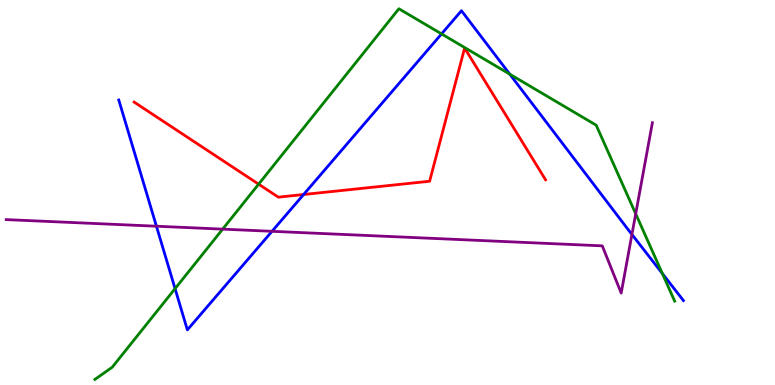[{'lines': ['blue', 'red'], 'intersections': [{'x': 3.92, 'y': 4.95}]}, {'lines': ['green', 'red'], 'intersections': [{'x': 3.34, 'y': 5.22}]}, {'lines': ['purple', 'red'], 'intersections': []}, {'lines': ['blue', 'green'], 'intersections': [{'x': 2.26, 'y': 2.5}, {'x': 5.7, 'y': 9.12}, {'x': 6.58, 'y': 8.07}, {'x': 8.55, 'y': 2.9}]}, {'lines': ['blue', 'purple'], 'intersections': [{'x': 2.02, 'y': 4.12}, {'x': 3.51, 'y': 3.99}, {'x': 8.15, 'y': 3.91}]}, {'lines': ['green', 'purple'], 'intersections': [{'x': 2.87, 'y': 4.05}, {'x': 8.2, 'y': 4.45}]}]